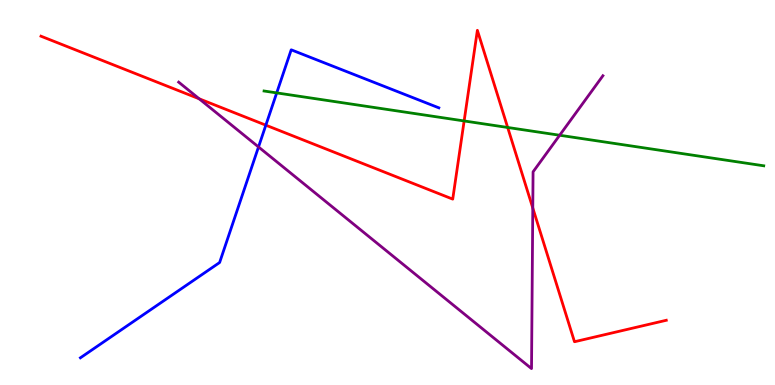[{'lines': ['blue', 'red'], 'intersections': [{'x': 3.43, 'y': 6.75}]}, {'lines': ['green', 'red'], 'intersections': [{'x': 5.99, 'y': 6.86}, {'x': 6.55, 'y': 6.69}]}, {'lines': ['purple', 'red'], 'intersections': [{'x': 2.57, 'y': 7.43}, {'x': 6.87, 'y': 4.6}]}, {'lines': ['blue', 'green'], 'intersections': [{'x': 3.57, 'y': 7.59}]}, {'lines': ['blue', 'purple'], 'intersections': [{'x': 3.34, 'y': 6.18}]}, {'lines': ['green', 'purple'], 'intersections': [{'x': 7.22, 'y': 6.49}]}]